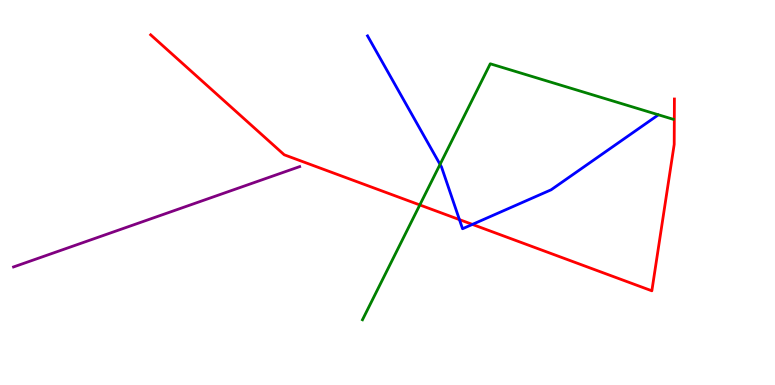[{'lines': ['blue', 'red'], 'intersections': [{'x': 5.93, 'y': 4.3}, {'x': 6.1, 'y': 4.17}]}, {'lines': ['green', 'red'], 'intersections': [{'x': 5.42, 'y': 4.68}]}, {'lines': ['purple', 'red'], 'intersections': []}, {'lines': ['blue', 'green'], 'intersections': [{'x': 5.68, 'y': 5.73}]}, {'lines': ['blue', 'purple'], 'intersections': []}, {'lines': ['green', 'purple'], 'intersections': []}]